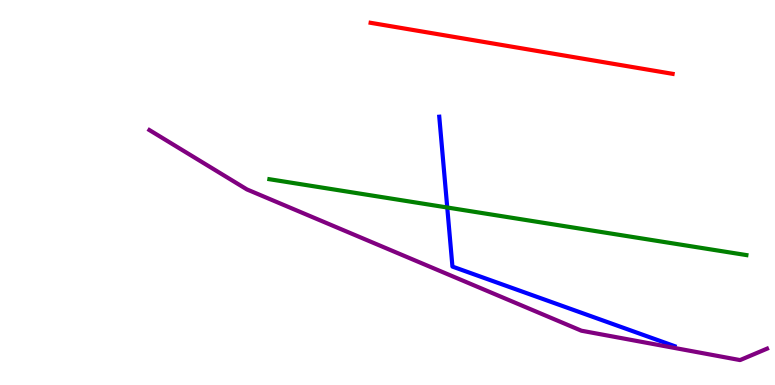[{'lines': ['blue', 'red'], 'intersections': []}, {'lines': ['green', 'red'], 'intersections': []}, {'lines': ['purple', 'red'], 'intersections': []}, {'lines': ['blue', 'green'], 'intersections': [{'x': 5.77, 'y': 4.61}]}, {'lines': ['blue', 'purple'], 'intersections': []}, {'lines': ['green', 'purple'], 'intersections': []}]